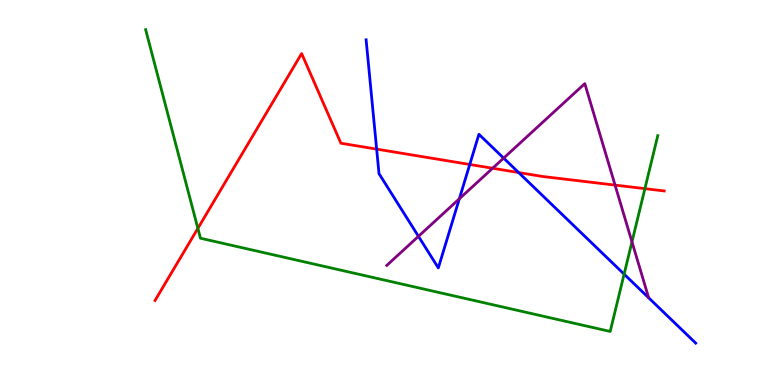[{'lines': ['blue', 'red'], 'intersections': [{'x': 4.86, 'y': 6.13}, {'x': 6.06, 'y': 5.73}, {'x': 6.69, 'y': 5.52}]}, {'lines': ['green', 'red'], 'intersections': [{'x': 2.55, 'y': 4.07}, {'x': 8.32, 'y': 5.1}]}, {'lines': ['purple', 'red'], 'intersections': [{'x': 6.36, 'y': 5.63}, {'x': 7.94, 'y': 5.19}]}, {'lines': ['blue', 'green'], 'intersections': [{'x': 8.05, 'y': 2.88}]}, {'lines': ['blue', 'purple'], 'intersections': [{'x': 5.4, 'y': 3.86}, {'x': 5.93, 'y': 4.84}, {'x': 6.5, 'y': 5.89}]}, {'lines': ['green', 'purple'], 'intersections': [{'x': 8.15, 'y': 3.72}]}]